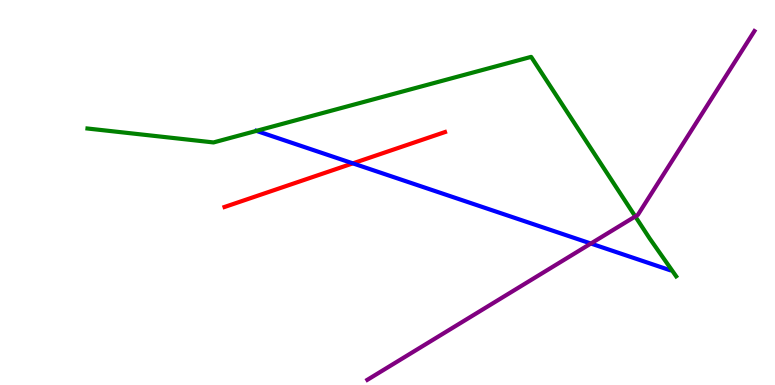[{'lines': ['blue', 'red'], 'intersections': [{'x': 4.55, 'y': 5.76}]}, {'lines': ['green', 'red'], 'intersections': []}, {'lines': ['purple', 'red'], 'intersections': []}, {'lines': ['blue', 'green'], 'intersections': []}, {'lines': ['blue', 'purple'], 'intersections': [{'x': 7.62, 'y': 3.67}]}, {'lines': ['green', 'purple'], 'intersections': [{'x': 8.2, 'y': 4.38}]}]